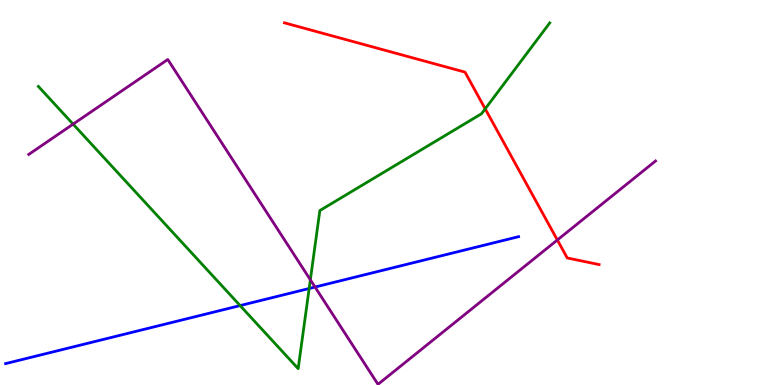[{'lines': ['blue', 'red'], 'intersections': []}, {'lines': ['green', 'red'], 'intersections': [{'x': 6.26, 'y': 7.17}]}, {'lines': ['purple', 'red'], 'intersections': [{'x': 7.19, 'y': 3.77}]}, {'lines': ['blue', 'green'], 'intersections': [{'x': 3.1, 'y': 2.06}, {'x': 3.99, 'y': 2.51}]}, {'lines': ['blue', 'purple'], 'intersections': [{'x': 4.06, 'y': 2.54}]}, {'lines': ['green', 'purple'], 'intersections': [{'x': 0.943, 'y': 6.78}, {'x': 4.0, 'y': 2.73}]}]